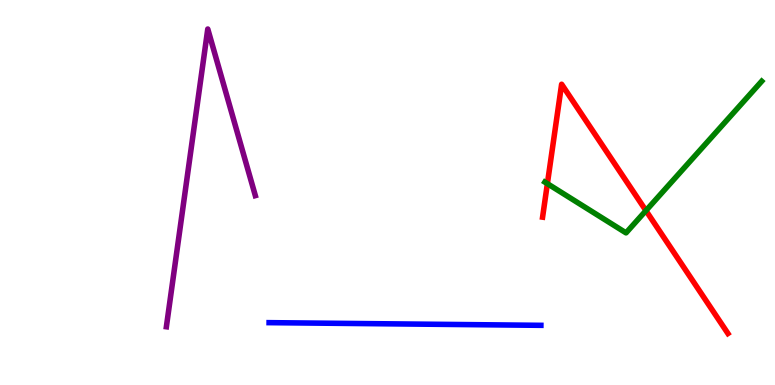[{'lines': ['blue', 'red'], 'intersections': []}, {'lines': ['green', 'red'], 'intersections': [{'x': 7.06, 'y': 5.23}, {'x': 8.33, 'y': 4.53}]}, {'lines': ['purple', 'red'], 'intersections': []}, {'lines': ['blue', 'green'], 'intersections': []}, {'lines': ['blue', 'purple'], 'intersections': []}, {'lines': ['green', 'purple'], 'intersections': []}]